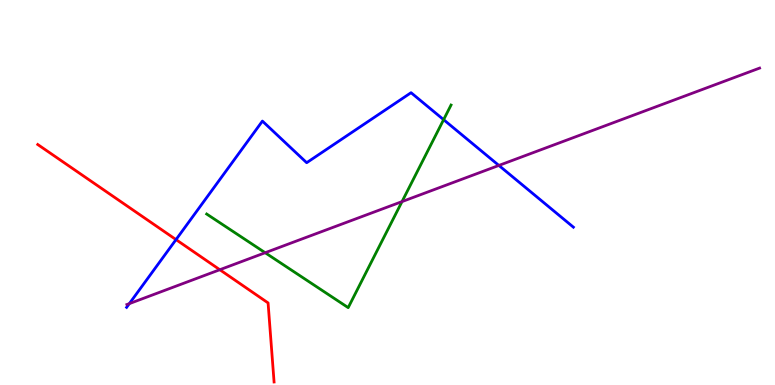[{'lines': ['blue', 'red'], 'intersections': [{'x': 2.27, 'y': 3.78}]}, {'lines': ['green', 'red'], 'intersections': []}, {'lines': ['purple', 'red'], 'intersections': [{'x': 2.84, 'y': 2.99}]}, {'lines': ['blue', 'green'], 'intersections': [{'x': 5.72, 'y': 6.89}]}, {'lines': ['blue', 'purple'], 'intersections': [{'x': 1.67, 'y': 2.11}, {'x': 6.44, 'y': 5.7}]}, {'lines': ['green', 'purple'], 'intersections': [{'x': 3.42, 'y': 3.44}, {'x': 5.19, 'y': 4.76}]}]